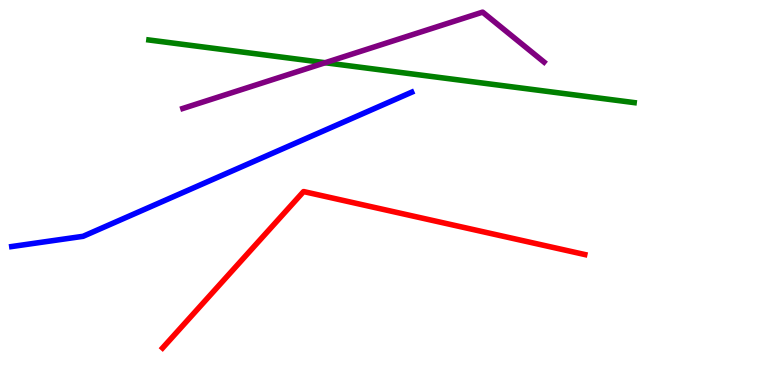[{'lines': ['blue', 'red'], 'intersections': []}, {'lines': ['green', 'red'], 'intersections': []}, {'lines': ['purple', 'red'], 'intersections': []}, {'lines': ['blue', 'green'], 'intersections': []}, {'lines': ['blue', 'purple'], 'intersections': []}, {'lines': ['green', 'purple'], 'intersections': [{'x': 4.2, 'y': 8.37}]}]